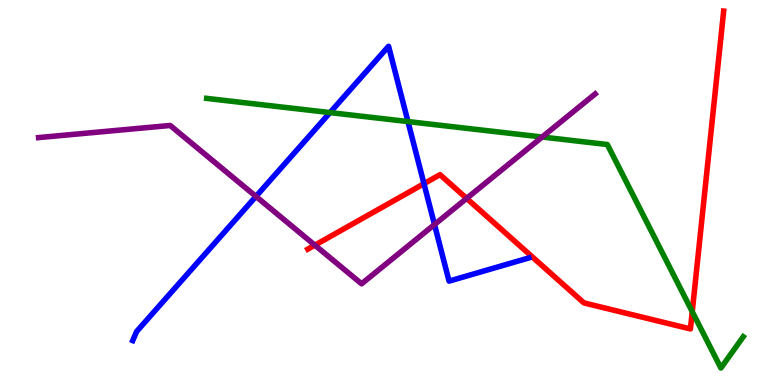[{'lines': ['blue', 'red'], 'intersections': [{'x': 5.47, 'y': 5.23}]}, {'lines': ['green', 'red'], 'intersections': [{'x': 8.93, 'y': 1.91}]}, {'lines': ['purple', 'red'], 'intersections': [{'x': 4.06, 'y': 3.63}, {'x': 6.02, 'y': 4.85}]}, {'lines': ['blue', 'green'], 'intersections': [{'x': 4.26, 'y': 7.08}, {'x': 5.26, 'y': 6.84}]}, {'lines': ['blue', 'purple'], 'intersections': [{'x': 3.3, 'y': 4.9}, {'x': 5.61, 'y': 4.17}]}, {'lines': ['green', 'purple'], 'intersections': [{'x': 7.0, 'y': 6.44}]}]